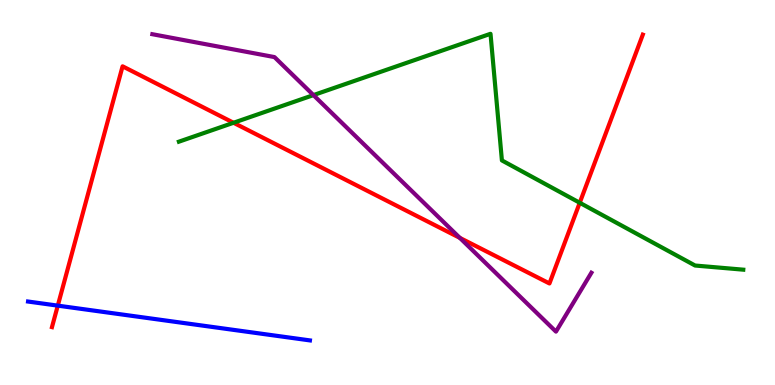[{'lines': ['blue', 'red'], 'intersections': [{'x': 0.746, 'y': 2.06}]}, {'lines': ['green', 'red'], 'intersections': [{'x': 3.01, 'y': 6.81}, {'x': 7.48, 'y': 4.73}]}, {'lines': ['purple', 'red'], 'intersections': [{'x': 5.93, 'y': 3.82}]}, {'lines': ['blue', 'green'], 'intersections': []}, {'lines': ['blue', 'purple'], 'intersections': []}, {'lines': ['green', 'purple'], 'intersections': [{'x': 4.04, 'y': 7.53}]}]